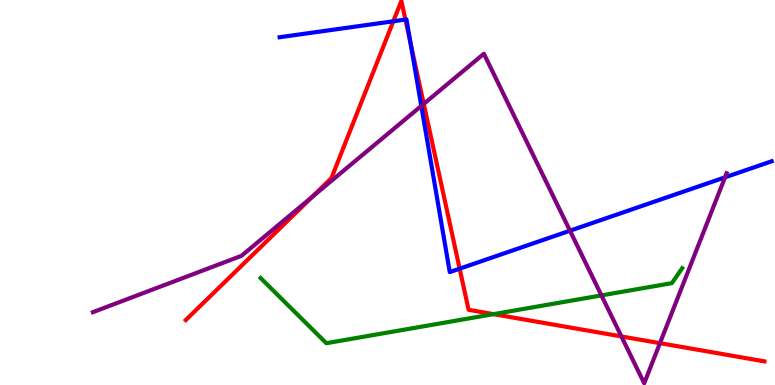[{'lines': ['blue', 'red'], 'intersections': [{'x': 5.08, 'y': 9.45}, {'x': 5.23, 'y': 9.49}, {'x': 5.3, 'y': 8.88}, {'x': 5.93, 'y': 3.02}]}, {'lines': ['green', 'red'], 'intersections': [{'x': 6.37, 'y': 1.84}]}, {'lines': ['purple', 'red'], 'intersections': [{'x': 4.03, 'y': 4.89}, {'x': 5.47, 'y': 7.3}, {'x': 8.02, 'y': 1.26}, {'x': 8.52, 'y': 1.09}]}, {'lines': ['blue', 'green'], 'intersections': []}, {'lines': ['blue', 'purple'], 'intersections': [{'x': 5.44, 'y': 7.25}, {'x': 7.35, 'y': 4.01}, {'x': 9.36, 'y': 5.39}]}, {'lines': ['green', 'purple'], 'intersections': [{'x': 7.76, 'y': 2.33}]}]